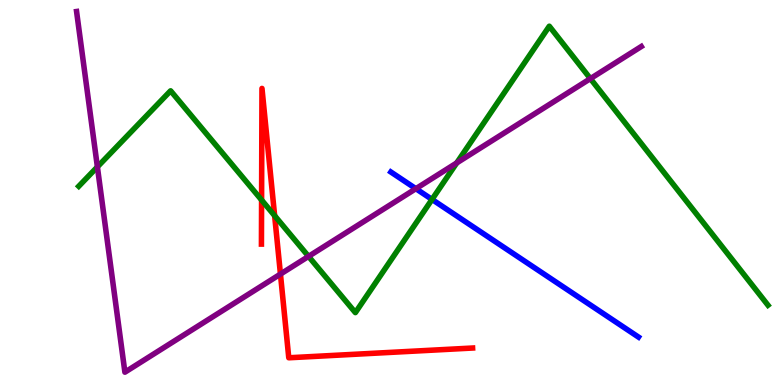[{'lines': ['blue', 'red'], 'intersections': []}, {'lines': ['green', 'red'], 'intersections': [{'x': 3.38, 'y': 4.8}, {'x': 3.54, 'y': 4.4}]}, {'lines': ['purple', 'red'], 'intersections': [{'x': 3.62, 'y': 2.88}]}, {'lines': ['blue', 'green'], 'intersections': [{'x': 5.57, 'y': 4.82}]}, {'lines': ['blue', 'purple'], 'intersections': [{'x': 5.37, 'y': 5.1}]}, {'lines': ['green', 'purple'], 'intersections': [{'x': 1.26, 'y': 5.67}, {'x': 3.98, 'y': 3.34}, {'x': 5.89, 'y': 5.77}, {'x': 7.62, 'y': 7.96}]}]